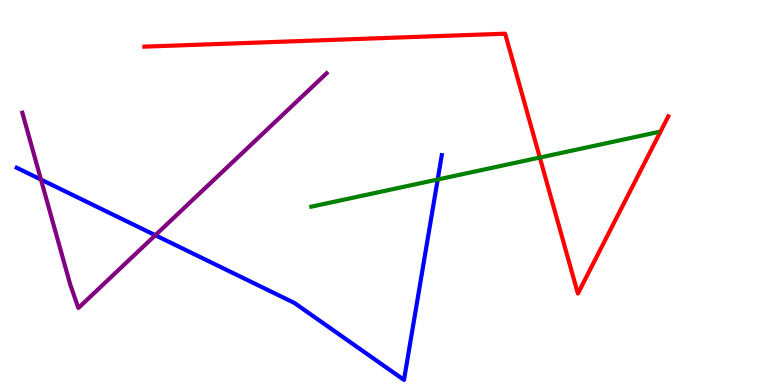[{'lines': ['blue', 'red'], 'intersections': []}, {'lines': ['green', 'red'], 'intersections': [{'x': 6.97, 'y': 5.91}]}, {'lines': ['purple', 'red'], 'intersections': []}, {'lines': ['blue', 'green'], 'intersections': [{'x': 5.65, 'y': 5.34}]}, {'lines': ['blue', 'purple'], 'intersections': [{'x': 0.528, 'y': 5.34}, {'x': 2.0, 'y': 3.89}]}, {'lines': ['green', 'purple'], 'intersections': []}]